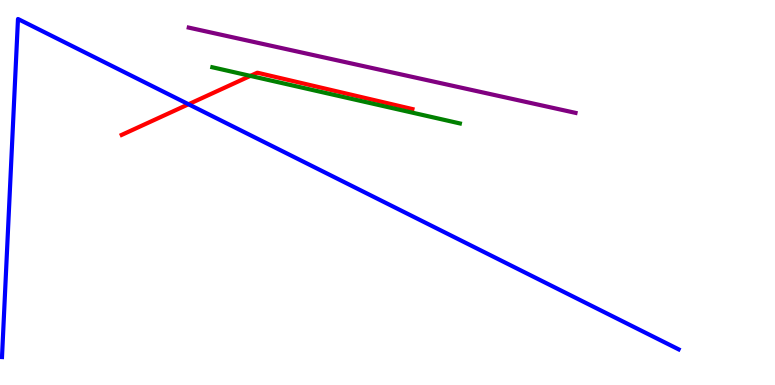[{'lines': ['blue', 'red'], 'intersections': [{'x': 2.43, 'y': 7.29}]}, {'lines': ['green', 'red'], 'intersections': [{'x': 3.23, 'y': 8.03}]}, {'lines': ['purple', 'red'], 'intersections': []}, {'lines': ['blue', 'green'], 'intersections': []}, {'lines': ['blue', 'purple'], 'intersections': []}, {'lines': ['green', 'purple'], 'intersections': []}]